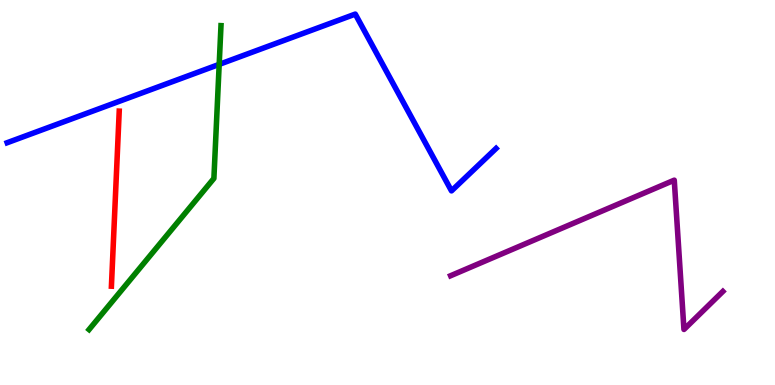[{'lines': ['blue', 'red'], 'intersections': []}, {'lines': ['green', 'red'], 'intersections': []}, {'lines': ['purple', 'red'], 'intersections': []}, {'lines': ['blue', 'green'], 'intersections': [{'x': 2.83, 'y': 8.33}]}, {'lines': ['blue', 'purple'], 'intersections': []}, {'lines': ['green', 'purple'], 'intersections': []}]